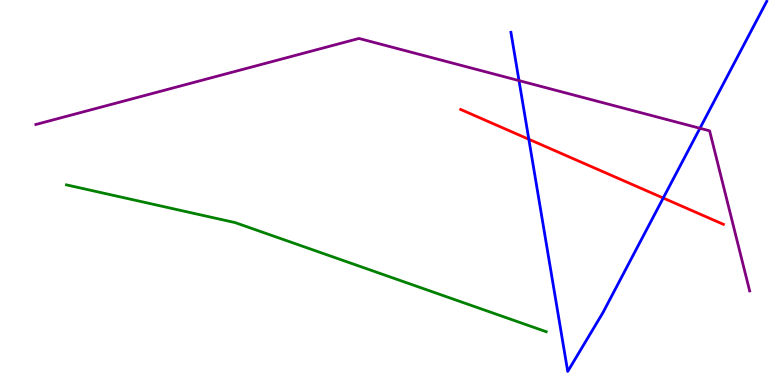[{'lines': ['blue', 'red'], 'intersections': [{'x': 6.82, 'y': 6.38}, {'x': 8.56, 'y': 4.86}]}, {'lines': ['green', 'red'], 'intersections': []}, {'lines': ['purple', 'red'], 'intersections': []}, {'lines': ['blue', 'green'], 'intersections': []}, {'lines': ['blue', 'purple'], 'intersections': [{'x': 6.7, 'y': 7.91}, {'x': 9.03, 'y': 6.67}]}, {'lines': ['green', 'purple'], 'intersections': []}]